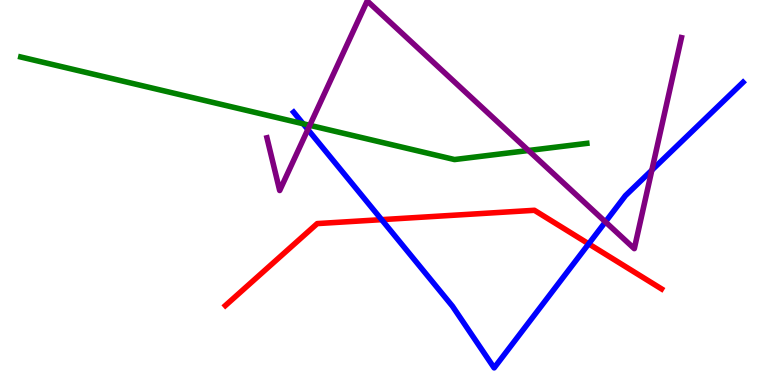[{'lines': ['blue', 'red'], 'intersections': [{'x': 4.92, 'y': 4.29}, {'x': 7.6, 'y': 3.67}]}, {'lines': ['green', 'red'], 'intersections': []}, {'lines': ['purple', 'red'], 'intersections': []}, {'lines': ['blue', 'green'], 'intersections': [{'x': 3.91, 'y': 6.79}]}, {'lines': ['blue', 'purple'], 'intersections': [{'x': 3.97, 'y': 6.64}, {'x': 7.81, 'y': 4.24}, {'x': 8.41, 'y': 5.58}]}, {'lines': ['green', 'purple'], 'intersections': [{'x': 4.0, 'y': 6.74}, {'x': 6.82, 'y': 6.09}]}]